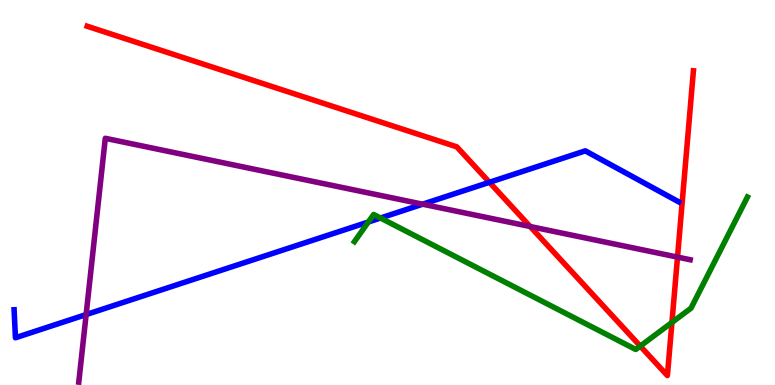[{'lines': ['blue', 'red'], 'intersections': [{'x': 6.32, 'y': 5.27}]}, {'lines': ['green', 'red'], 'intersections': [{'x': 8.26, 'y': 1.01}, {'x': 8.67, 'y': 1.62}]}, {'lines': ['purple', 'red'], 'intersections': [{'x': 6.84, 'y': 4.12}, {'x': 8.74, 'y': 3.32}]}, {'lines': ['blue', 'green'], 'intersections': [{'x': 4.75, 'y': 4.23}, {'x': 4.91, 'y': 4.34}]}, {'lines': ['blue', 'purple'], 'intersections': [{'x': 1.11, 'y': 1.83}, {'x': 5.45, 'y': 4.7}]}, {'lines': ['green', 'purple'], 'intersections': []}]